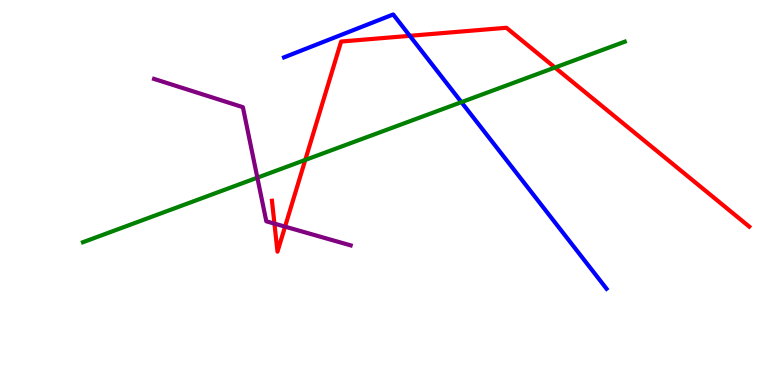[{'lines': ['blue', 'red'], 'intersections': [{'x': 5.29, 'y': 9.07}]}, {'lines': ['green', 'red'], 'intersections': [{'x': 3.94, 'y': 5.85}, {'x': 7.16, 'y': 8.25}]}, {'lines': ['purple', 'red'], 'intersections': [{'x': 3.54, 'y': 4.19}, {'x': 3.68, 'y': 4.11}]}, {'lines': ['blue', 'green'], 'intersections': [{'x': 5.95, 'y': 7.35}]}, {'lines': ['blue', 'purple'], 'intersections': []}, {'lines': ['green', 'purple'], 'intersections': [{'x': 3.32, 'y': 5.39}]}]